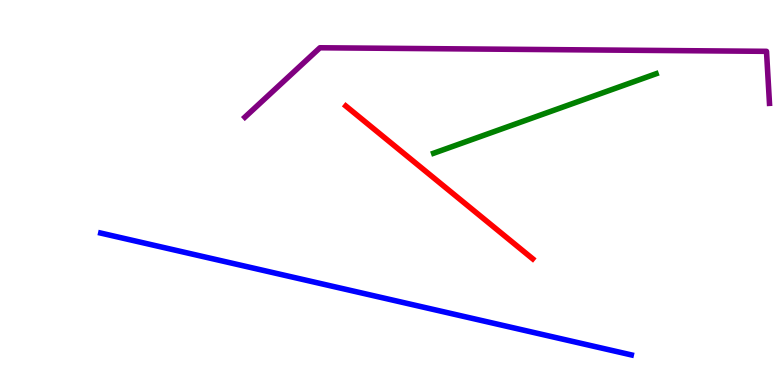[{'lines': ['blue', 'red'], 'intersections': []}, {'lines': ['green', 'red'], 'intersections': []}, {'lines': ['purple', 'red'], 'intersections': []}, {'lines': ['blue', 'green'], 'intersections': []}, {'lines': ['blue', 'purple'], 'intersections': []}, {'lines': ['green', 'purple'], 'intersections': []}]